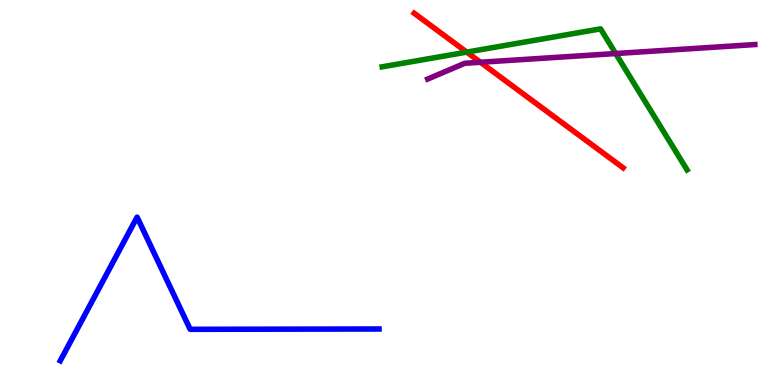[{'lines': ['blue', 'red'], 'intersections': []}, {'lines': ['green', 'red'], 'intersections': [{'x': 6.02, 'y': 8.65}]}, {'lines': ['purple', 'red'], 'intersections': [{'x': 6.2, 'y': 8.38}]}, {'lines': ['blue', 'green'], 'intersections': []}, {'lines': ['blue', 'purple'], 'intersections': []}, {'lines': ['green', 'purple'], 'intersections': [{'x': 7.94, 'y': 8.61}]}]